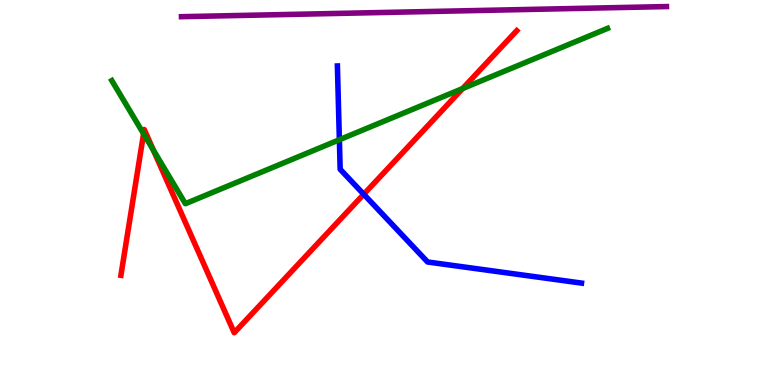[{'lines': ['blue', 'red'], 'intersections': [{'x': 4.69, 'y': 4.95}]}, {'lines': ['green', 'red'], 'intersections': [{'x': 1.85, 'y': 6.53}, {'x': 1.98, 'y': 6.1}, {'x': 5.97, 'y': 7.7}]}, {'lines': ['purple', 'red'], 'intersections': []}, {'lines': ['blue', 'green'], 'intersections': [{'x': 4.38, 'y': 6.37}]}, {'lines': ['blue', 'purple'], 'intersections': []}, {'lines': ['green', 'purple'], 'intersections': []}]